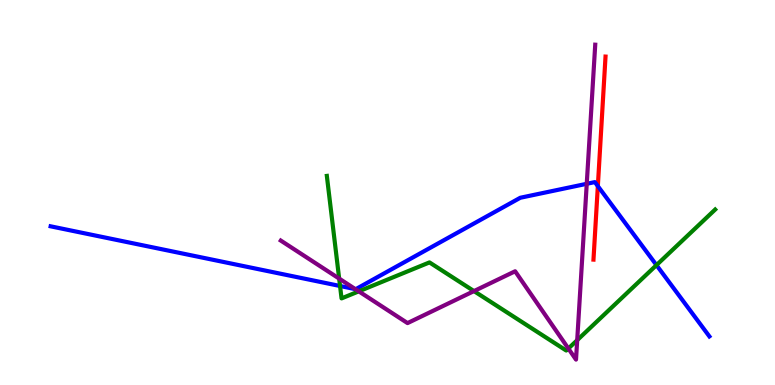[{'lines': ['blue', 'red'], 'intersections': [{'x': 7.71, 'y': 5.17}]}, {'lines': ['green', 'red'], 'intersections': []}, {'lines': ['purple', 'red'], 'intersections': []}, {'lines': ['blue', 'green'], 'intersections': [{'x': 4.39, 'y': 2.57}, {'x': 8.47, 'y': 3.11}]}, {'lines': ['blue', 'purple'], 'intersections': [{'x': 4.59, 'y': 2.49}, {'x': 7.57, 'y': 5.23}]}, {'lines': ['green', 'purple'], 'intersections': [{'x': 4.38, 'y': 2.76}, {'x': 4.63, 'y': 2.43}, {'x': 6.12, 'y': 2.44}, {'x': 7.33, 'y': 0.947}, {'x': 7.45, 'y': 1.16}]}]